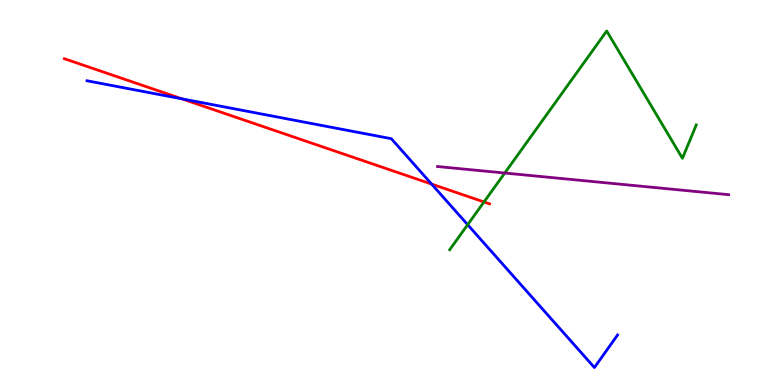[{'lines': ['blue', 'red'], 'intersections': [{'x': 2.35, 'y': 7.43}, {'x': 5.57, 'y': 5.22}]}, {'lines': ['green', 'red'], 'intersections': [{'x': 6.25, 'y': 4.75}]}, {'lines': ['purple', 'red'], 'intersections': []}, {'lines': ['blue', 'green'], 'intersections': [{'x': 6.03, 'y': 4.16}]}, {'lines': ['blue', 'purple'], 'intersections': []}, {'lines': ['green', 'purple'], 'intersections': [{'x': 6.51, 'y': 5.51}]}]